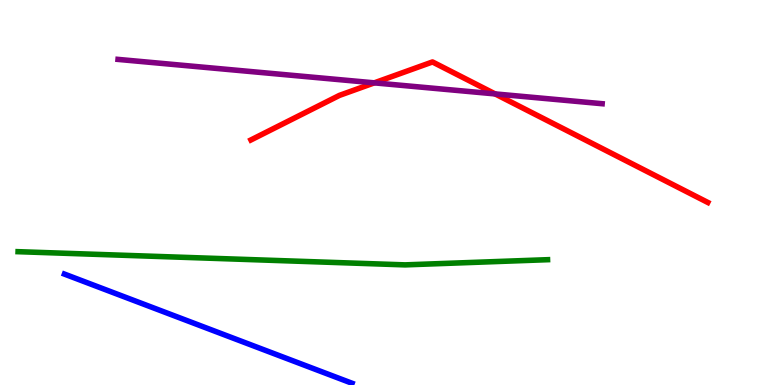[{'lines': ['blue', 'red'], 'intersections': []}, {'lines': ['green', 'red'], 'intersections': []}, {'lines': ['purple', 'red'], 'intersections': [{'x': 4.83, 'y': 7.85}, {'x': 6.39, 'y': 7.56}]}, {'lines': ['blue', 'green'], 'intersections': []}, {'lines': ['blue', 'purple'], 'intersections': []}, {'lines': ['green', 'purple'], 'intersections': []}]